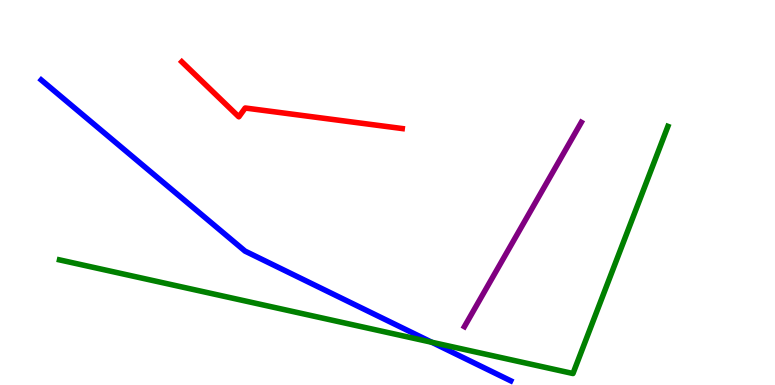[{'lines': ['blue', 'red'], 'intersections': []}, {'lines': ['green', 'red'], 'intersections': []}, {'lines': ['purple', 'red'], 'intersections': []}, {'lines': ['blue', 'green'], 'intersections': [{'x': 5.57, 'y': 1.11}]}, {'lines': ['blue', 'purple'], 'intersections': []}, {'lines': ['green', 'purple'], 'intersections': []}]